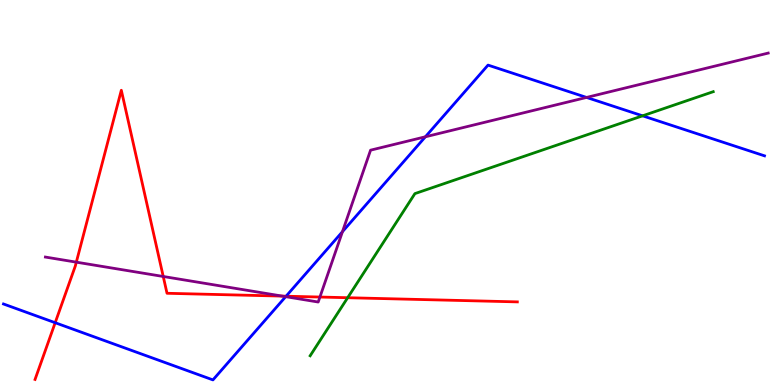[{'lines': ['blue', 'red'], 'intersections': [{'x': 0.712, 'y': 1.62}, {'x': 3.69, 'y': 2.31}]}, {'lines': ['green', 'red'], 'intersections': [{'x': 4.49, 'y': 2.27}]}, {'lines': ['purple', 'red'], 'intersections': [{'x': 0.985, 'y': 3.19}, {'x': 2.11, 'y': 2.82}, {'x': 3.64, 'y': 2.31}, {'x': 4.13, 'y': 2.28}]}, {'lines': ['blue', 'green'], 'intersections': [{'x': 8.29, 'y': 6.99}]}, {'lines': ['blue', 'purple'], 'intersections': [{'x': 3.69, 'y': 2.29}, {'x': 4.42, 'y': 3.98}, {'x': 5.49, 'y': 6.45}, {'x': 7.57, 'y': 7.47}]}, {'lines': ['green', 'purple'], 'intersections': []}]